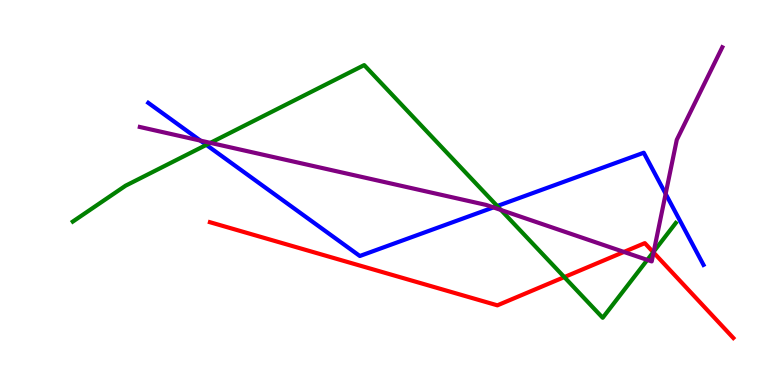[{'lines': ['blue', 'red'], 'intersections': []}, {'lines': ['green', 'red'], 'intersections': [{'x': 7.28, 'y': 2.8}, {'x': 8.43, 'y': 3.45}]}, {'lines': ['purple', 'red'], 'intersections': [{'x': 8.05, 'y': 3.46}, {'x': 8.43, 'y': 3.44}]}, {'lines': ['blue', 'green'], 'intersections': [{'x': 2.66, 'y': 6.24}, {'x': 6.42, 'y': 4.65}]}, {'lines': ['blue', 'purple'], 'intersections': [{'x': 2.59, 'y': 6.35}, {'x': 6.37, 'y': 4.61}, {'x': 8.59, 'y': 4.97}]}, {'lines': ['green', 'purple'], 'intersections': [{'x': 2.71, 'y': 6.29}, {'x': 6.46, 'y': 4.55}, {'x': 8.35, 'y': 3.25}, {'x': 8.44, 'y': 3.47}]}]